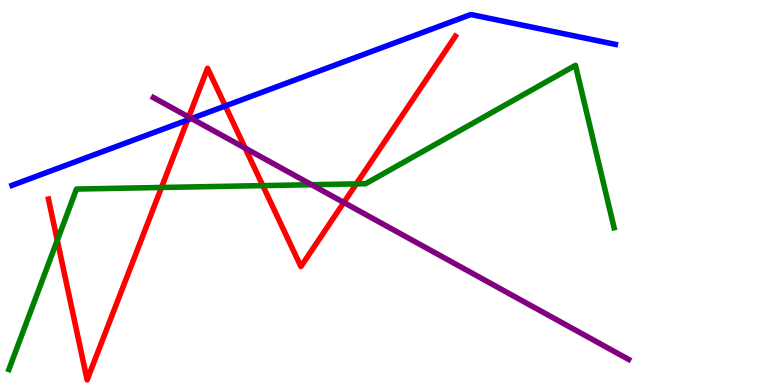[{'lines': ['blue', 'red'], 'intersections': [{'x': 2.42, 'y': 6.88}, {'x': 2.91, 'y': 7.25}]}, {'lines': ['green', 'red'], 'intersections': [{'x': 0.739, 'y': 3.76}, {'x': 2.08, 'y': 5.13}, {'x': 3.39, 'y': 5.18}, {'x': 4.6, 'y': 5.22}]}, {'lines': ['purple', 'red'], 'intersections': [{'x': 2.44, 'y': 6.96}, {'x': 3.16, 'y': 6.15}, {'x': 4.44, 'y': 4.74}]}, {'lines': ['blue', 'green'], 'intersections': []}, {'lines': ['blue', 'purple'], 'intersections': [{'x': 2.47, 'y': 6.92}]}, {'lines': ['green', 'purple'], 'intersections': [{'x': 4.02, 'y': 5.2}]}]